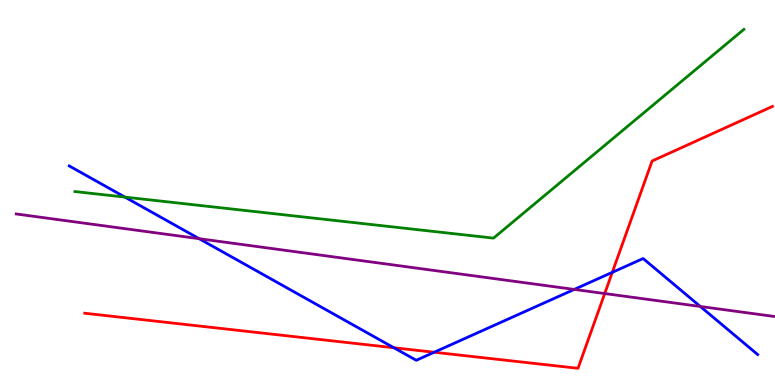[{'lines': ['blue', 'red'], 'intersections': [{'x': 5.08, 'y': 0.967}, {'x': 5.6, 'y': 0.851}, {'x': 7.9, 'y': 2.93}]}, {'lines': ['green', 'red'], 'intersections': []}, {'lines': ['purple', 'red'], 'intersections': [{'x': 7.8, 'y': 2.38}]}, {'lines': ['blue', 'green'], 'intersections': [{'x': 1.61, 'y': 4.88}]}, {'lines': ['blue', 'purple'], 'intersections': [{'x': 2.57, 'y': 3.8}, {'x': 7.41, 'y': 2.48}, {'x': 9.04, 'y': 2.04}]}, {'lines': ['green', 'purple'], 'intersections': []}]